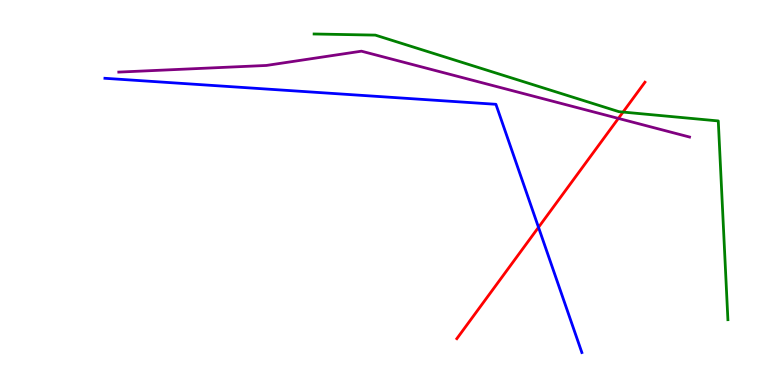[{'lines': ['blue', 'red'], 'intersections': [{'x': 6.95, 'y': 4.1}]}, {'lines': ['green', 'red'], 'intersections': [{'x': 8.04, 'y': 7.09}]}, {'lines': ['purple', 'red'], 'intersections': [{'x': 7.98, 'y': 6.92}]}, {'lines': ['blue', 'green'], 'intersections': []}, {'lines': ['blue', 'purple'], 'intersections': []}, {'lines': ['green', 'purple'], 'intersections': []}]